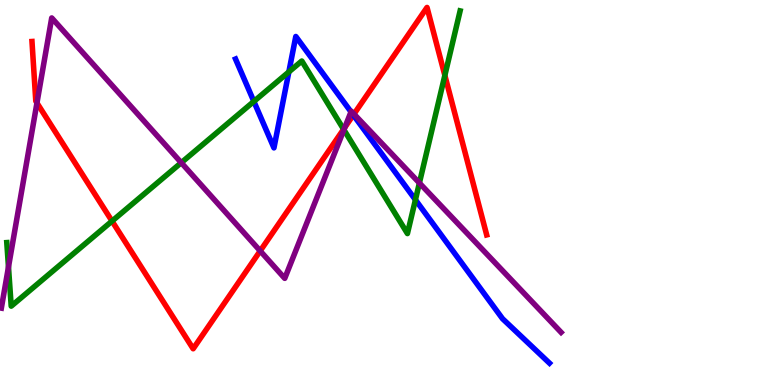[{'lines': ['blue', 'red'], 'intersections': [{'x': 4.56, 'y': 7.01}]}, {'lines': ['green', 'red'], 'intersections': [{'x': 1.45, 'y': 4.26}, {'x': 4.43, 'y': 6.64}, {'x': 5.74, 'y': 8.04}]}, {'lines': ['purple', 'red'], 'intersections': [{'x': 0.477, 'y': 7.33}, {'x': 3.36, 'y': 3.48}, {'x': 4.45, 'y': 6.69}, {'x': 4.57, 'y': 7.04}]}, {'lines': ['blue', 'green'], 'intersections': [{'x': 3.28, 'y': 7.37}, {'x': 3.73, 'y': 8.13}, {'x': 5.36, 'y': 4.81}]}, {'lines': ['blue', 'purple'], 'intersections': [{'x': 4.53, 'y': 7.09}]}, {'lines': ['green', 'purple'], 'intersections': [{'x': 0.109, 'y': 3.07}, {'x': 2.34, 'y': 5.77}, {'x': 4.44, 'y': 6.63}, {'x': 5.41, 'y': 5.25}]}]